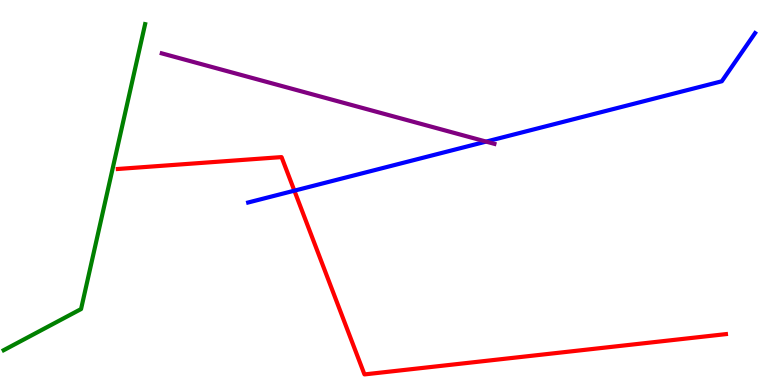[{'lines': ['blue', 'red'], 'intersections': [{'x': 3.8, 'y': 5.05}]}, {'lines': ['green', 'red'], 'intersections': []}, {'lines': ['purple', 'red'], 'intersections': []}, {'lines': ['blue', 'green'], 'intersections': []}, {'lines': ['blue', 'purple'], 'intersections': [{'x': 6.27, 'y': 6.32}]}, {'lines': ['green', 'purple'], 'intersections': []}]